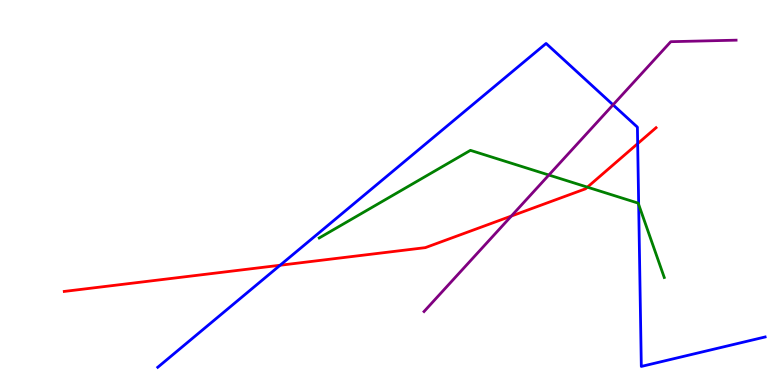[{'lines': ['blue', 'red'], 'intersections': [{'x': 3.61, 'y': 3.11}, {'x': 8.23, 'y': 6.27}]}, {'lines': ['green', 'red'], 'intersections': [{'x': 7.58, 'y': 5.14}]}, {'lines': ['purple', 'red'], 'intersections': [{'x': 6.6, 'y': 4.39}]}, {'lines': ['blue', 'green'], 'intersections': [{'x': 8.24, 'y': 4.69}]}, {'lines': ['blue', 'purple'], 'intersections': [{'x': 7.91, 'y': 7.28}]}, {'lines': ['green', 'purple'], 'intersections': [{'x': 7.08, 'y': 5.45}]}]